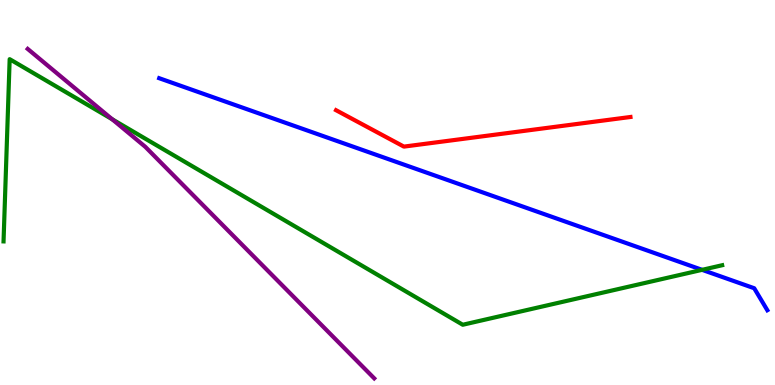[{'lines': ['blue', 'red'], 'intersections': []}, {'lines': ['green', 'red'], 'intersections': []}, {'lines': ['purple', 'red'], 'intersections': []}, {'lines': ['blue', 'green'], 'intersections': [{'x': 9.06, 'y': 2.99}]}, {'lines': ['blue', 'purple'], 'intersections': []}, {'lines': ['green', 'purple'], 'intersections': [{'x': 1.45, 'y': 6.9}]}]